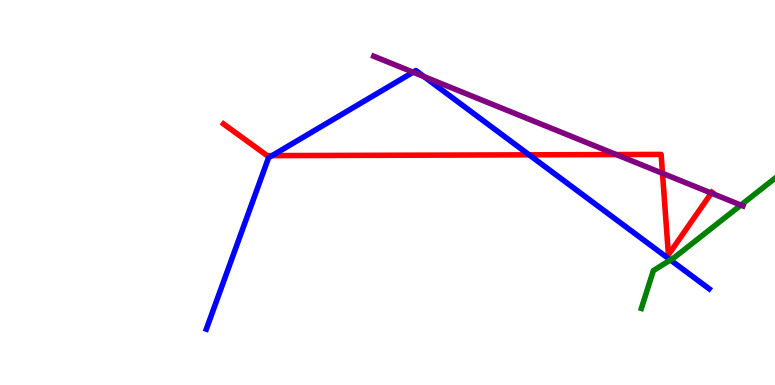[{'lines': ['blue', 'red'], 'intersections': [{'x': 3.51, 'y': 5.96}, {'x': 6.83, 'y': 5.98}]}, {'lines': ['green', 'red'], 'intersections': []}, {'lines': ['purple', 'red'], 'intersections': [{'x': 7.95, 'y': 5.99}, {'x': 8.55, 'y': 5.5}, {'x': 9.18, 'y': 4.98}]}, {'lines': ['blue', 'green'], 'intersections': [{'x': 8.65, 'y': 3.25}]}, {'lines': ['blue', 'purple'], 'intersections': [{'x': 5.33, 'y': 8.12}, {'x': 5.47, 'y': 8.01}]}, {'lines': ['green', 'purple'], 'intersections': [{'x': 9.56, 'y': 4.67}]}]